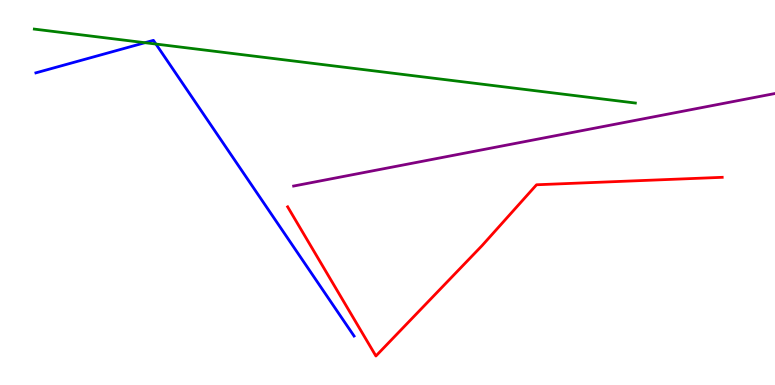[{'lines': ['blue', 'red'], 'intersections': []}, {'lines': ['green', 'red'], 'intersections': []}, {'lines': ['purple', 'red'], 'intersections': []}, {'lines': ['blue', 'green'], 'intersections': [{'x': 1.87, 'y': 8.89}, {'x': 2.01, 'y': 8.86}]}, {'lines': ['blue', 'purple'], 'intersections': []}, {'lines': ['green', 'purple'], 'intersections': []}]